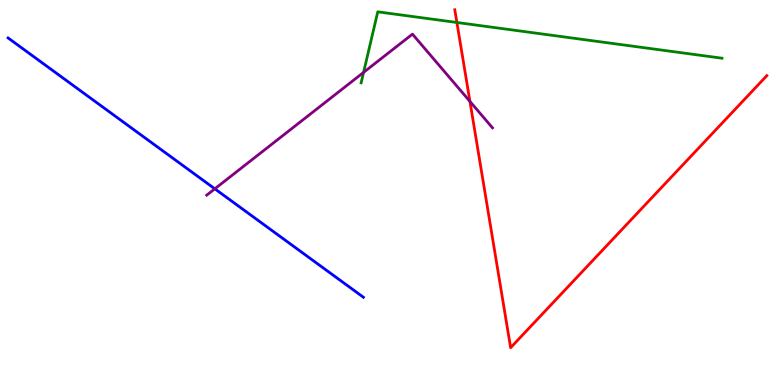[{'lines': ['blue', 'red'], 'intersections': []}, {'lines': ['green', 'red'], 'intersections': [{'x': 5.9, 'y': 9.42}]}, {'lines': ['purple', 'red'], 'intersections': [{'x': 6.06, 'y': 7.37}]}, {'lines': ['blue', 'green'], 'intersections': []}, {'lines': ['blue', 'purple'], 'intersections': [{'x': 2.77, 'y': 5.1}]}, {'lines': ['green', 'purple'], 'intersections': [{'x': 4.69, 'y': 8.12}]}]